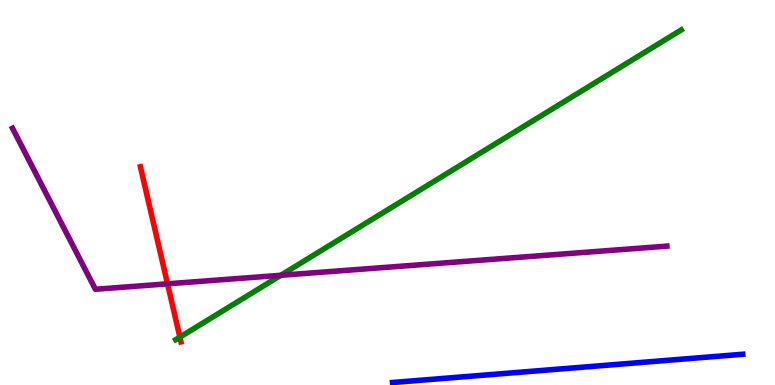[{'lines': ['blue', 'red'], 'intersections': []}, {'lines': ['green', 'red'], 'intersections': [{'x': 2.32, 'y': 1.24}]}, {'lines': ['purple', 'red'], 'intersections': [{'x': 2.16, 'y': 2.63}]}, {'lines': ['blue', 'green'], 'intersections': []}, {'lines': ['blue', 'purple'], 'intersections': []}, {'lines': ['green', 'purple'], 'intersections': [{'x': 3.62, 'y': 2.85}]}]